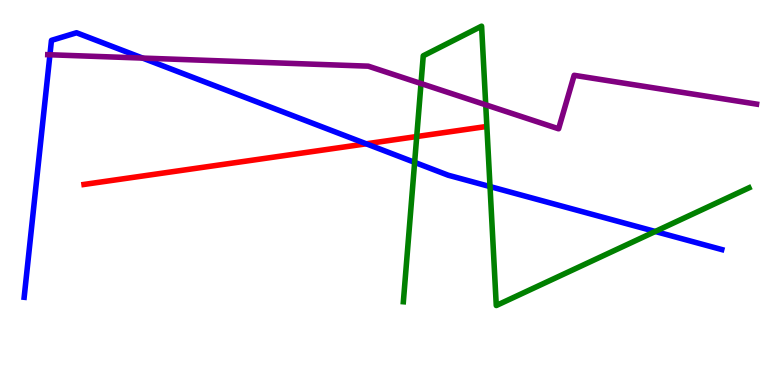[{'lines': ['blue', 'red'], 'intersections': [{'x': 4.73, 'y': 6.26}]}, {'lines': ['green', 'red'], 'intersections': [{'x': 5.38, 'y': 6.45}]}, {'lines': ['purple', 'red'], 'intersections': []}, {'lines': ['blue', 'green'], 'intersections': [{'x': 5.35, 'y': 5.78}, {'x': 6.32, 'y': 5.15}, {'x': 8.45, 'y': 3.99}]}, {'lines': ['blue', 'purple'], 'intersections': [{'x': 0.644, 'y': 8.58}, {'x': 1.84, 'y': 8.49}]}, {'lines': ['green', 'purple'], 'intersections': [{'x': 5.43, 'y': 7.83}, {'x': 6.27, 'y': 7.28}]}]